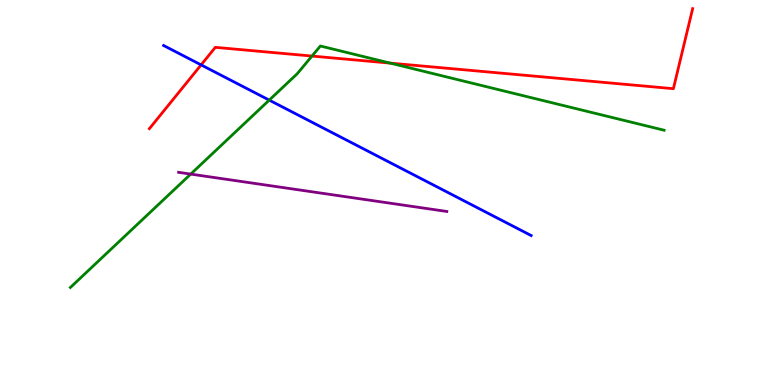[{'lines': ['blue', 'red'], 'intersections': [{'x': 2.59, 'y': 8.31}]}, {'lines': ['green', 'red'], 'intersections': [{'x': 4.03, 'y': 8.54}, {'x': 5.04, 'y': 8.36}]}, {'lines': ['purple', 'red'], 'intersections': []}, {'lines': ['blue', 'green'], 'intersections': [{'x': 3.47, 'y': 7.4}]}, {'lines': ['blue', 'purple'], 'intersections': []}, {'lines': ['green', 'purple'], 'intersections': [{'x': 2.46, 'y': 5.48}]}]